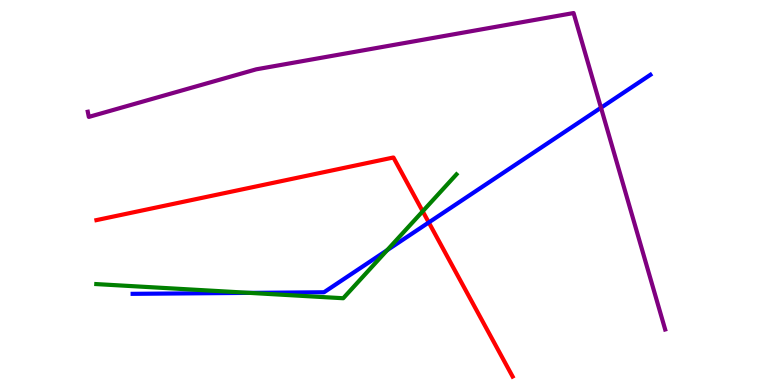[{'lines': ['blue', 'red'], 'intersections': [{'x': 5.53, 'y': 4.22}]}, {'lines': ['green', 'red'], 'intersections': [{'x': 5.45, 'y': 4.51}]}, {'lines': ['purple', 'red'], 'intersections': []}, {'lines': ['blue', 'green'], 'intersections': [{'x': 3.22, 'y': 2.39}, {'x': 5.0, 'y': 3.5}]}, {'lines': ['blue', 'purple'], 'intersections': [{'x': 7.75, 'y': 7.2}]}, {'lines': ['green', 'purple'], 'intersections': []}]